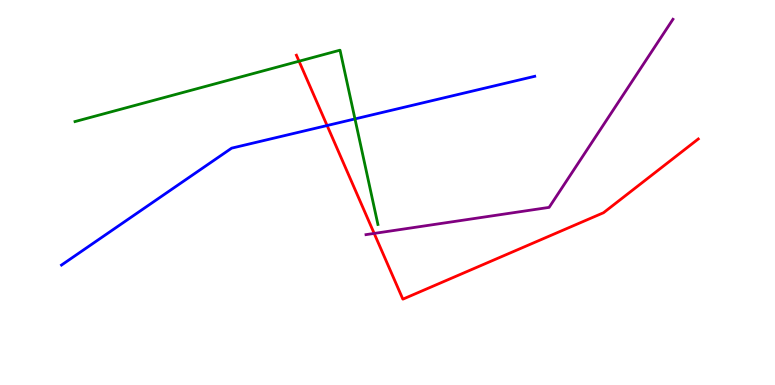[{'lines': ['blue', 'red'], 'intersections': [{'x': 4.22, 'y': 6.74}]}, {'lines': ['green', 'red'], 'intersections': [{'x': 3.86, 'y': 8.41}]}, {'lines': ['purple', 'red'], 'intersections': [{'x': 4.83, 'y': 3.94}]}, {'lines': ['blue', 'green'], 'intersections': [{'x': 4.58, 'y': 6.91}]}, {'lines': ['blue', 'purple'], 'intersections': []}, {'lines': ['green', 'purple'], 'intersections': []}]